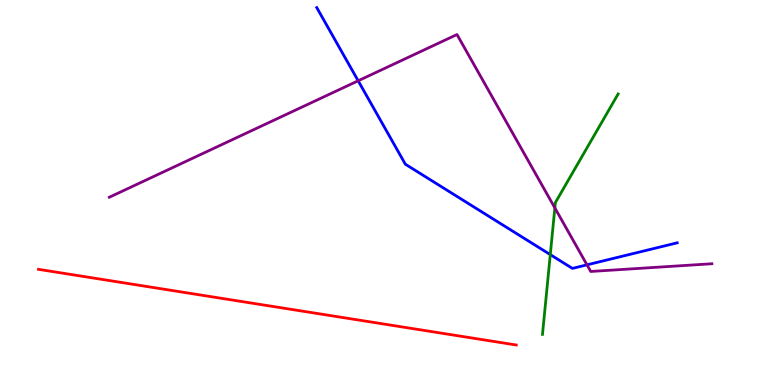[{'lines': ['blue', 'red'], 'intersections': []}, {'lines': ['green', 'red'], 'intersections': []}, {'lines': ['purple', 'red'], 'intersections': []}, {'lines': ['blue', 'green'], 'intersections': [{'x': 7.1, 'y': 3.39}]}, {'lines': ['blue', 'purple'], 'intersections': [{'x': 4.62, 'y': 7.9}, {'x': 7.57, 'y': 3.12}]}, {'lines': ['green', 'purple'], 'intersections': [{'x': 7.16, 'y': 4.6}]}]